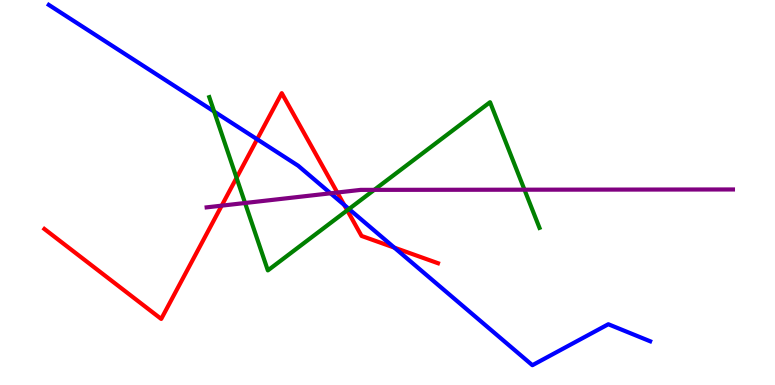[{'lines': ['blue', 'red'], 'intersections': [{'x': 3.32, 'y': 6.38}, {'x': 4.44, 'y': 4.68}, {'x': 5.09, 'y': 3.57}]}, {'lines': ['green', 'red'], 'intersections': [{'x': 3.05, 'y': 5.38}, {'x': 4.48, 'y': 4.54}]}, {'lines': ['purple', 'red'], 'intersections': [{'x': 2.86, 'y': 4.66}, {'x': 4.35, 'y': 5.0}]}, {'lines': ['blue', 'green'], 'intersections': [{'x': 2.76, 'y': 7.1}, {'x': 4.5, 'y': 4.57}]}, {'lines': ['blue', 'purple'], 'intersections': [{'x': 4.26, 'y': 4.98}]}, {'lines': ['green', 'purple'], 'intersections': [{'x': 3.16, 'y': 4.73}, {'x': 4.83, 'y': 5.07}, {'x': 6.77, 'y': 5.07}]}]